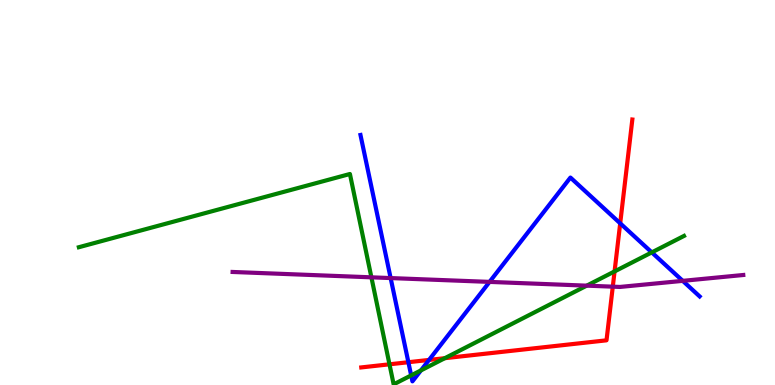[{'lines': ['blue', 'red'], 'intersections': [{'x': 5.27, 'y': 0.592}, {'x': 5.54, 'y': 0.651}, {'x': 8.0, 'y': 4.2}]}, {'lines': ['green', 'red'], 'intersections': [{'x': 5.03, 'y': 0.537}, {'x': 5.74, 'y': 0.696}, {'x': 7.93, 'y': 2.95}]}, {'lines': ['purple', 'red'], 'intersections': [{'x': 7.91, 'y': 2.55}]}, {'lines': ['blue', 'green'], 'intersections': [{'x': 5.31, 'y': 0.249}, {'x': 5.43, 'y': 0.379}, {'x': 8.41, 'y': 3.44}]}, {'lines': ['blue', 'purple'], 'intersections': [{'x': 5.04, 'y': 2.78}, {'x': 6.32, 'y': 2.68}, {'x': 8.81, 'y': 2.7}]}, {'lines': ['green', 'purple'], 'intersections': [{'x': 4.79, 'y': 2.8}, {'x': 7.57, 'y': 2.58}]}]